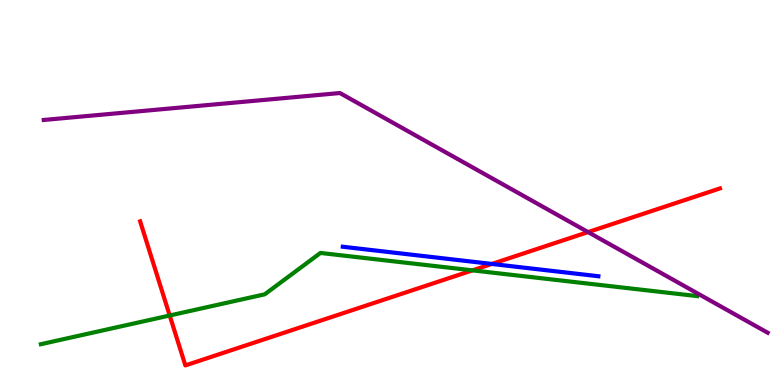[{'lines': ['blue', 'red'], 'intersections': [{'x': 6.35, 'y': 3.14}]}, {'lines': ['green', 'red'], 'intersections': [{'x': 2.19, 'y': 1.81}, {'x': 6.1, 'y': 2.98}]}, {'lines': ['purple', 'red'], 'intersections': [{'x': 7.59, 'y': 3.97}]}, {'lines': ['blue', 'green'], 'intersections': []}, {'lines': ['blue', 'purple'], 'intersections': []}, {'lines': ['green', 'purple'], 'intersections': []}]